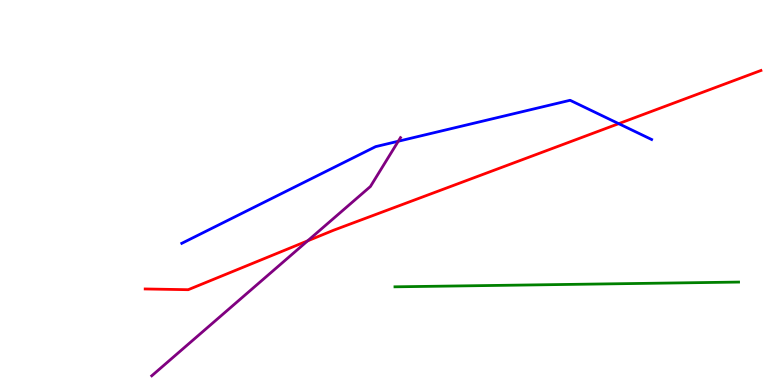[{'lines': ['blue', 'red'], 'intersections': [{'x': 7.98, 'y': 6.79}]}, {'lines': ['green', 'red'], 'intersections': []}, {'lines': ['purple', 'red'], 'intersections': [{'x': 3.97, 'y': 3.74}]}, {'lines': ['blue', 'green'], 'intersections': []}, {'lines': ['blue', 'purple'], 'intersections': [{'x': 5.14, 'y': 6.33}]}, {'lines': ['green', 'purple'], 'intersections': []}]